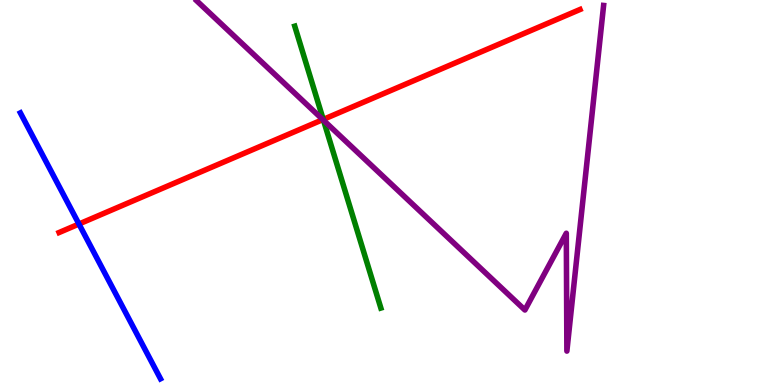[{'lines': ['blue', 'red'], 'intersections': [{'x': 1.02, 'y': 4.18}]}, {'lines': ['green', 'red'], 'intersections': [{'x': 4.17, 'y': 6.9}]}, {'lines': ['purple', 'red'], 'intersections': [{'x': 4.17, 'y': 6.89}]}, {'lines': ['blue', 'green'], 'intersections': []}, {'lines': ['blue', 'purple'], 'intersections': []}, {'lines': ['green', 'purple'], 'intersections': [{'x': 4.17, 'y': 6.88}]}]